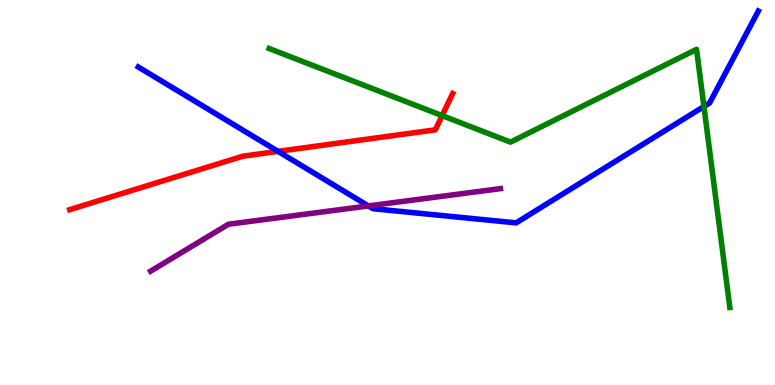[{'lines': ['blue', 'red'], 'intersections': [{'x': 3.59, 'y': 6.07}]}, {'lines': ['green', 'red'], 'intersections': [{'x': 5.7, 'y': 7.0}]}, {'lines': ['purple', 'red'], 'intersections': []}, {'lines': ['blue', 'green'], 'intersections': [{'x': 9.08, 'y': 7.23}]}, {'lines': ['blue', 'purple'], 'intersections': [{'x': 4.75, 'y': 4.65}]}, {'lines': ['green', 'purple'], 'intersections': []}]